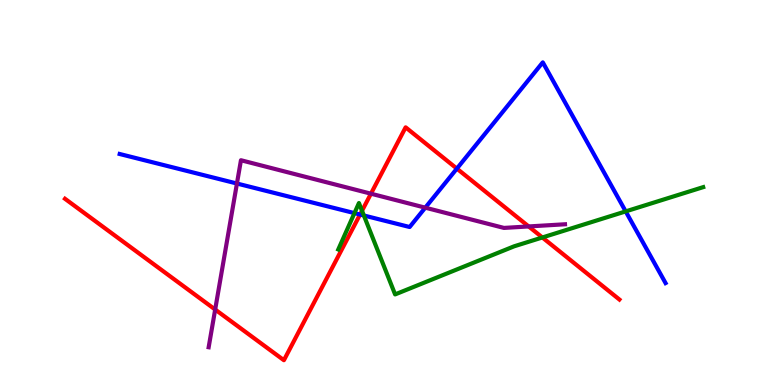[{'lines': ['blue', 'red'], 'intersections': [{'x': 4.65, 'y': 4.43}, {'x': 5.9, 'y': 5.62}]}, {'lines': ['green', 'red'], 'intersections': [{'x': 4.67, 'y': 4.53}, {'x': 7.0, 'y': 3.83}]}, {'lines': ['purple', 'red'], 'intersections': [{'x': 2.78, 'y': 1.96}, {'x': 4.79, 'y': 4.97}, {'x': 6.82, 'y': 4.12}]}, {'lines': ['blue', 'green'], 'intersections': [{'x': 4.57, 'y': 4.46}, {'x': 4.7, 'y': 4.4}, {'x': 8.07, 'y': 4.51}]}, {'lines': ['blue', 'purple'], 'intersections': [{'x': 3.06, 'y': 5.23}, {'x': 5.49, 'y': 4.61}]}, {'lines': ['green', 'purple'], 'intersections': []}]